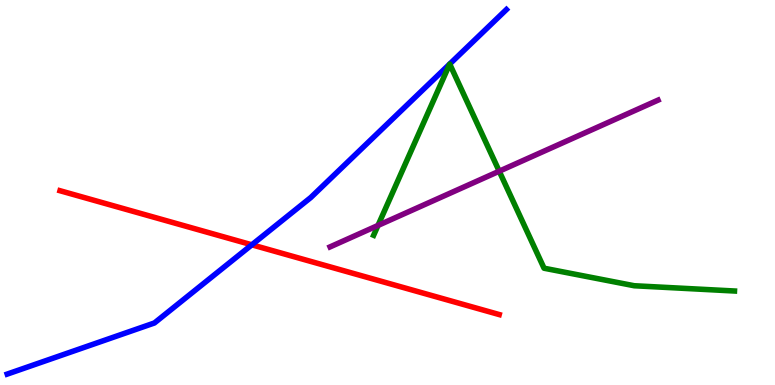[{'lines': ['blue', 'red'], 'intersections': [{'x': 3.25, 'y': 3.64}]}, {'lines': ['green', 'red'], 'intersections': []}, {'lines': ['purple', 'red'], 'intersections': []}, {'lines': ['blue', 'green'], 'intersections': [{'x': 5.8, 'y': 8.34}, {'x': 5.8, 'y': 8.34}]}, {'lines': ['blue', 'purple'], 'intersections': []}, {'lines': ['green', 'purple'], 'intersections': [{'x': 4.88, 'y': 4.14}, {'x': 6.44, 'y': 5.55}]}]